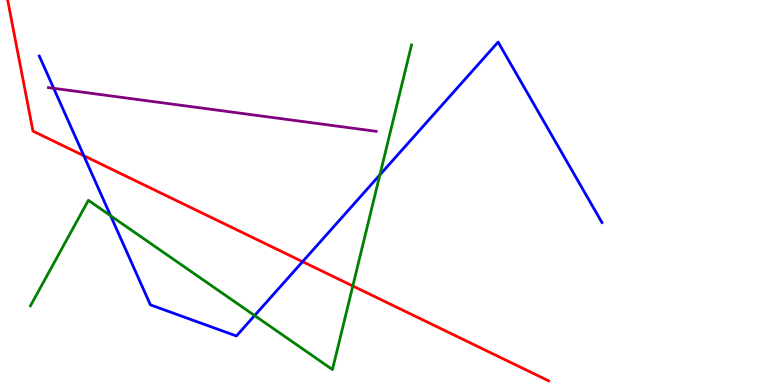[{'lines': ['blue', 'red'], 'intersections': [{'x': 1.08, 'y': 5.95}, {'x': 3.9, 'y': 3.2}]}, {'lines': ['green', 'red'], 'intersections': [{'x': 4.55, 'y': 2.57}]}, {'lines': ['purple', 'red'], 'intersections': []}, {'lines': ['blue', 'green'], 'intersections': [{'x': 1.43, 'y': 4.4}, {'x': 3.29, 'y': 1.8}, {'x': 4.9, 'y': 5.46}]}, {'lines': ['blue', 'purple'], 'intersections': [{'x': 0.693, 'y': 7.71}]}, {'lines': ['green', 'purple'], 'intersections': []}]